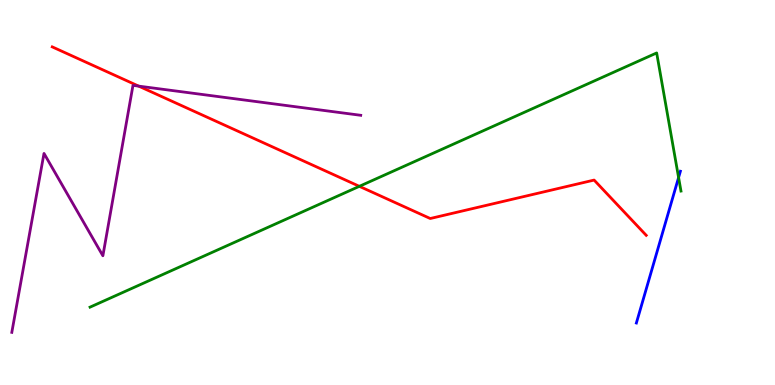[{'lines': ['blue', 'red'], 'intersections': []}, {'lines': ['green', 'red'], 'intersections': [{'x': 4.64, 'y': 5.16}]}, {'lines': ['purple', 'red'], 'intersections': [{'x': 1.79, 'y': 7.76}]}, {'lines': ['blue', 'green'], 'intersections': [{'x': 8.76, 'y': 5.39}]}, {'lines': ['blue', 'purple'], 'intersections': []}, {'lines': ['green', 'purple'], 'intersections': []}]